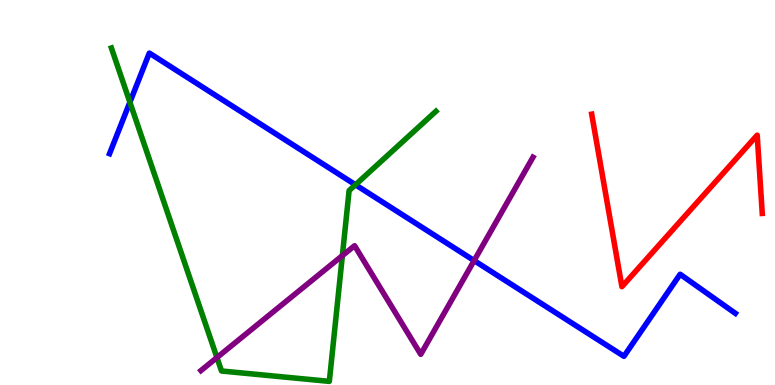[{'lines': ['blue', 'red'], 'intersections': []}, {'lines': ['green', 'red'], 'intersections': []}, {'lines': ['purple', 'red'], 'intersections': []}, {'lines': ['blue', 'green'], 'intersections': [{'x': 1.68, 'y': 7.34}, {'x': 4.59, 'y': 5.2}]}, {'lines': ['blue', 'purple'], 'intersections': [{'x': 6.12, 'y': 3.23}]}, {'lines': ['green', 'purple'], 'intersections': [{'x': 2.8, 'y': 0.713}, {'x': 4.42, 'y': 3.36}]}]